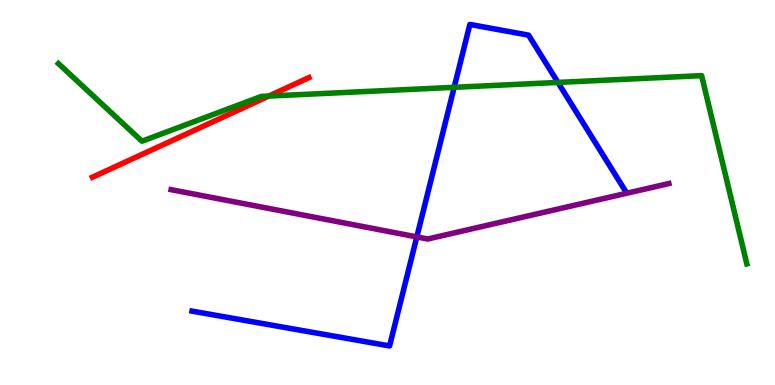[{'lines': ['blue', 'red'], 'intersections': []}, {'lines': ['green', 'red'], 'intersections': [{'x': 3.47, 'y': 7.5}]}, {'lines': ['purple', 'red'], 'intersections': []}, {'lines': ['blue', 'green'], 'intersections': [{'x': 5.86, 'y': 7.73}, {'x': 7.2, 'y': 7.86}]}, {'lines': ['blue', 'purple'], 'intersections': [{'x': 5.38, 'y': 3.85}]}, {'lines': ['green', 'purple'], 'intersections': []}]